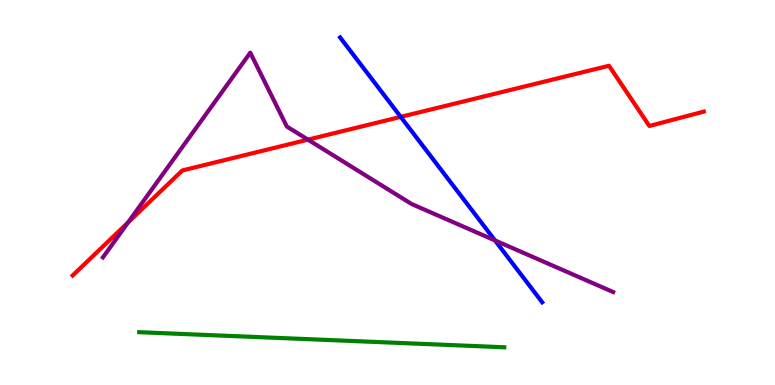[{'lines': ['blue', 'red'], 'intersections': [{'x': 5.17, 'y': 6.96}]}, {'lines': ['green', 'red'], 'intersections': []}, {'lines': ['purple', 'red'], 'intersections': [{'x': 1.65, 'y': 4.22}, {'x': 3.97, 'y': 6.37}]}, {'lines': ['blue', 'green'], 'intersections': []}, {'lines': ['blue', 'purple'], 'intersections': [{'x': 6.39, 'y': 3.76}]}, {'lines': ['green', 'purple'], 'intersections': []}]